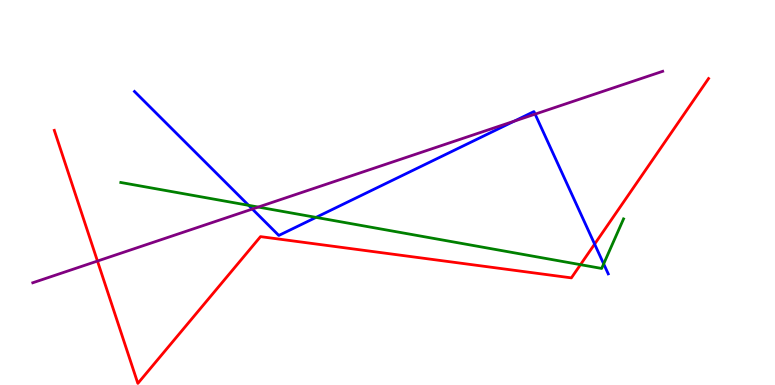[{'lines': ['blue', 'red'], 'intersections': [{'x': 7.67, 'y': 3.66}]}, {'lines': ['green', 'red'], 'intersections': [{'x': 7.49, 'y': 3.13}]}, {'lines': ['purple', 'red'], 'intersections': [{'x': 1.26, 'y': 3.22}]}, {'lines': ['blue', 'green'], 'intersections': [{'x': 3.21, 'y': 4.67}, {'x': 4.08, 'y': 4.35}, {'x': 7.79, 'y': 3.15}]}, {'lines': ['blue', 'purple'], 'intersections': [{'x': 3.26, 'y': 4.57}, {'x': 6.64, 'y': 6.85}, {'x': 6.9, 'y': 7.04}]}, {'lines': ['green', 'purple'], 'intersections': [{'x': 3.33, 'y': 4.62}]}]